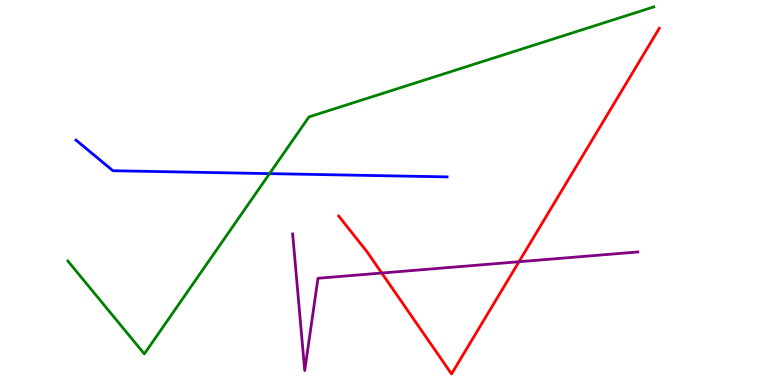[{'lines': ['blue', 'red'], 'intersections': []}, {'lines': ['green', 'red'], 'intersections': []}, {'lines': ['purple', 'red'], 'intersections': [{'x': 4.93, 'y': 2.91}, {'x': 6.7, 'y': 3.2}]}, {'lines': ['blue', 'green'], 'intersections': [{'x': 3.48, 'y': 5.49}]}, {'lines': ['blue', 'purple'], 'intersections': []}, {'lines': ['green', 'purple'], 'intersections': []}]